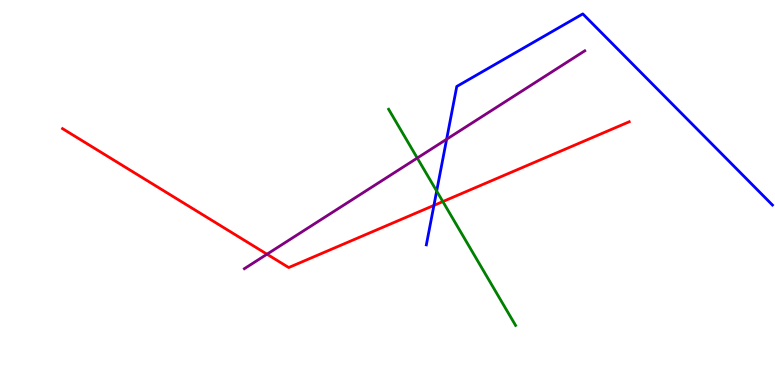[{'lines': ['blue', 'red'], 'intersections': [{'x': 5.6, 'y': 4.67}]}, {'lines': ['green', 'red'], 'intersections': [{'x': 5.71, 'y': 4.76}]}, {'lines': ['purple', 'red'], 'intersections': [{'x': 3.45, 'y': 3.4}]}, {'lines': ['blue', 'green'], 'intersections': [{'x': 5.63, 'y': 5.04}]}, {'lines': ['blue', 'purple'], 'intersections': [{'x': 5.76, 'y': 6.38}]}, {'lines': ['green', 'purple'], 'intersections': [{'x': 5.38, 'y': 5.9}]}]